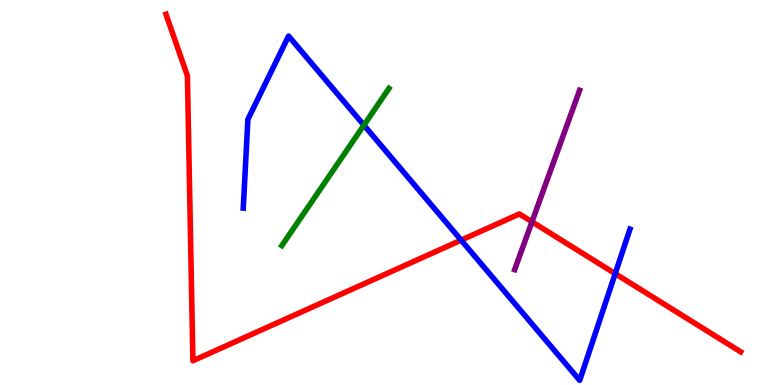[{'lines': ['blue', 'red'], 'intersections': [{'x': 5.95, 'y': 3.76}, {'x': 7.94, 'y': 2.89}]}, {'lines': ['green', 'red'], 'intersections': []}, {'lines': ['purple', 'red'], 'intersections': [{'x': 6.86, 'y': 4.24}]}, {'lines': ['blue', 'green'], 'intersections': [{'x': 4.7, 'y': 6.75}]}, {'lines': ['blue', 'purple'], 'intersections': []}, {'lines': ['green', 'purple'], 'intersections': []}]